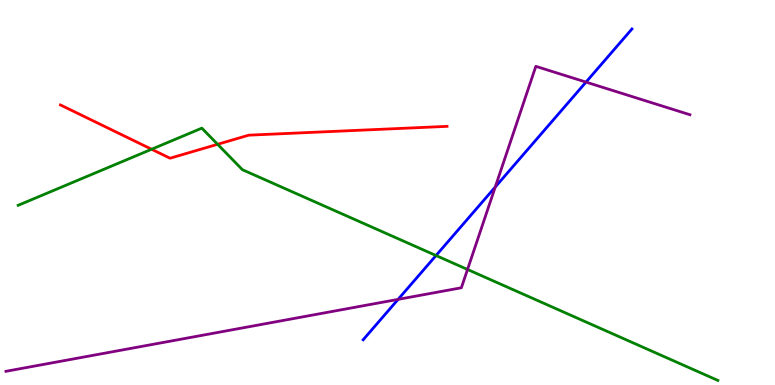[{'lines': ['blue', 'red'], 'intersections': []}, {'lines': ['green', 'red'], 'intersections': [{'x': 1.96, 'y': 6.12}, {'x': 2.81, 'y': 6.25}]}, {'lines': ['purple', 'red'], 'intersections': []}, {'lines': ['blue', 'green'], 'intersections': [{'x': 5.63, 'y': 3.36}]}, {'lines': ['blue', 'purple'], 'intersections': [{'x': 5.14, 'y': 2.22}, {'x': 6.39, 'y': 5.14}, {'x': 7.56, 'y': 7.87}]}, {'lines': ['green', 'purple'], 'intersections': [{'x': 6.03, 'y': 3.0}]}]